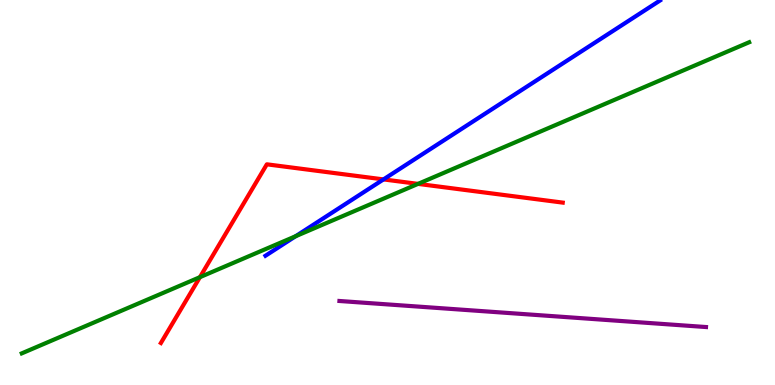[{'lines': ['blue', 'red'], 'intersections': [{'x': 4.95, 'y': 5.34}]}, {'lines': ['green', 'red'], 'intersections': [{'x': 2.58, 'y': 2.8}, {'x': 5.39, 'y': 5.22}]}, {'lines': ['purple', 'red'], 'intersections': []}, {'lines': ['blue', 'green'], 'intersections': [{'x': 3.81, 'y': 3.86}]}, {'lines': ['blue', 'purple'], 'intersections': []}, {'lines': ['green', 'purple'], 'intersections': []}]